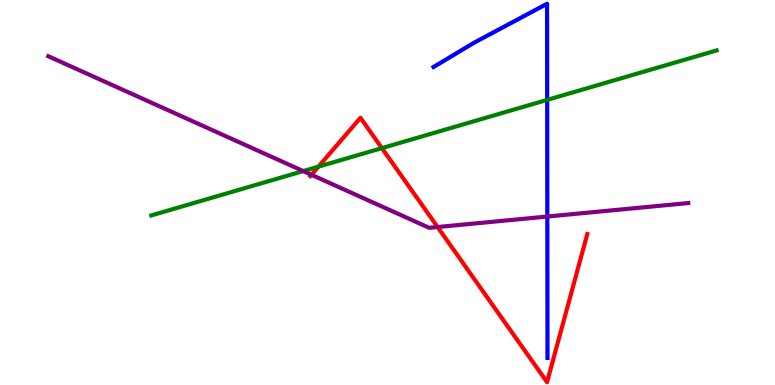[{'lines': ['blue', 'red'], 'intersections': []}, {'lines': ['green', 'red'], 'intersections': [{'x': 4.11, 'y': 5.67}, {'x': 4.93, 'y': 6.15}]}, {'lines': ['purple', 'red'], 'intersections': [{'x': 4.02, 'y': 5.46}, {'x': 5.65, 'y': 4.1}]}, {'lines': ['blue', 'green'], 'intersections': [{'x': 7.06, 'y': 7.41}]}, {'lines': ['blue', 'purple'], 'intersections': [{'x': 7.06, 'y': 4.38}]}, {'lines': ['green', 'purple'], 'intersections': [{'x': 3.91, 'y': 5.56}]}]